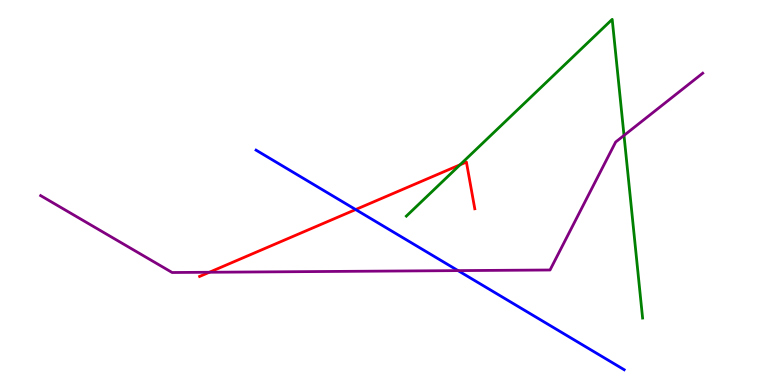[{'lines': ['blue', 'red'], 'intersections': [{'x': 4.59, 'y': 4.56}]}, {'lines': ['green', 'red'], 'intersections': [{'x': 5.94, 'y': 5.72}]}, {'lines': ['purple', 'red'], 'intersections': [{'x': 2.7, 'y': 2.93}]}, {'lines': ['blue', 'green'], 'intersections': []}, {'lines': ['blue', 'purple'], 'intersections': [{'x': 5.91, 'y': 2.97}]}, {'lines': ['green', 'purple'], 'intersections': [{'x': 8.05, 'y': 6.48}]}]